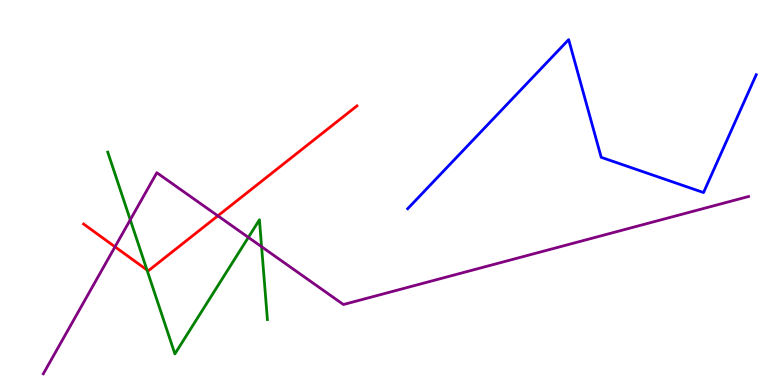[{'lines': ['blue', 'red'], 'intersections': []}, {'lines': ['green', 'red'], 'intersections': [{'x': 1.9, 'y': 2.99}]}, {'lines': ['purple', 'red'], 'intersections': [{'x': 1.48, 'y': 3.59}, {'x': 2.81, 'y': 4.39}]}, {'lines': ['blue', 'green'], 'intersections': []}, {'lines': ['blue', 'purple'], 'intersections': []}, {'lines': ['green', 'purple'], 'intersections': [{'x': 1.68, 'y': 4.29}, {'x': 3.2, 'y': 3.83}, {'x': 3.38, 'y': 3.59}]}]